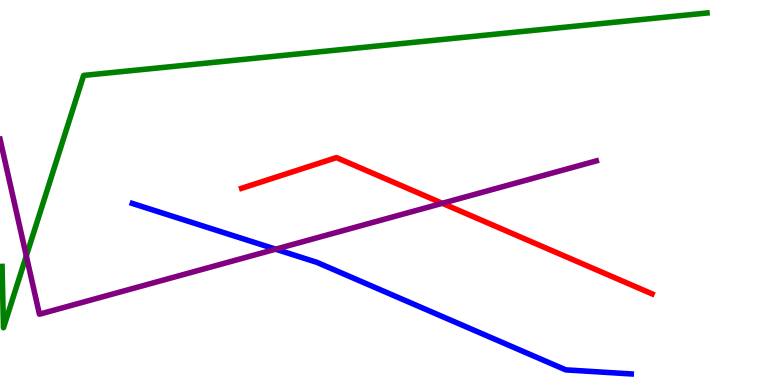[{'lines': ['blue', 'red'], 'intersections': []}, {'lines': ['green', 'red'], 'intersections': []}, {'lines': ['purple', 'red'], 'intersections': [{'x': 5.71, 'y': 4.72}]}, {'lines': ['blue', 'green'], 'intersections': []}, {'lines': ['blue', 'purple'], 'intersections': [{'x': 3.56, 'y': 3.53}]}, {'lines': ['green', 'purple'], 'intersections': [{'x': 0.339, 'y': 3.35}]}]